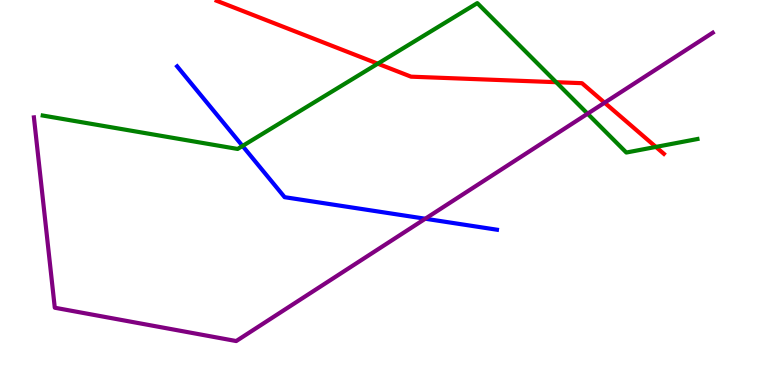[{'lines': ['blue', 'red'], 'intersections': []}, {'lines': ['green', 'red'], 'intersections': [{'x': 4.87, 'y': 8.35}, {'x': 7.18, 'y': 7.86}, {'x': 8.46, 'y': 6.18}]}, {'lines': ['purple', 'red'], 'intersections': [{'x': 7.8, 'y': 7.33}]}, {'lines': ['blue', 'green'], 'intersections': [{'x': 3.13, 'y': 6.21}]}, {'lines': ['blue', 'purple'], 'intersections': [{'x': 5.49, 'y': 4.32}]}, {'lines': ['green', 'purple'], 'intersections': [{'x': 7.58, 'y': 7.05}]}]